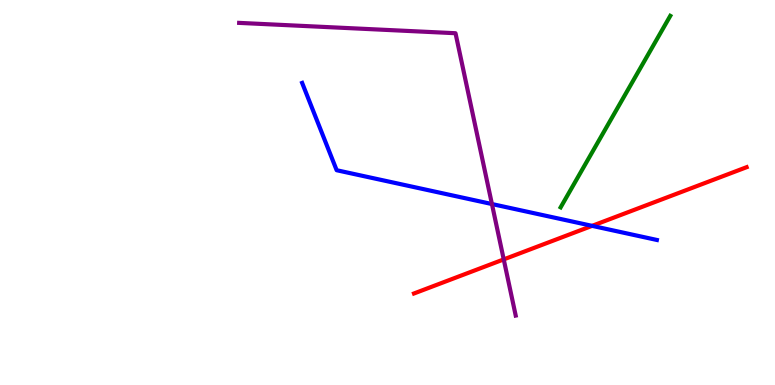[{'lines': ['blue', 'red'], 'intersections': [{'x': 7.64, 'y': 4.13}]}, {'lines': ['green', 'red'], 'intersections': []}, {'lines': ['purple', 'red'], 'intersections': [{'x': 6.5, 'y': 3.26}]}, {'lines': ['blue', 'green'], 'intersections': []}, {'lines': ['blue', 'purple'], 'intersections': [{'x': 6.35, 'y': 4.7}]}, {'lines': ['green', 'purple'], 'intersections': []}]